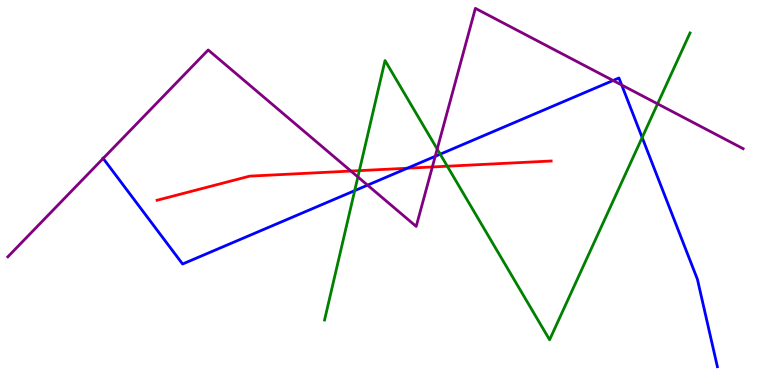[{'lines': ['blue', 'red'], 'intersections': [{'x': 5.26, 'y': 5.63}]}, {'lines': ['green', 'red'], 'intersections': [{'x': 4.64, 'y': 5.57}, {'x': 5.77, 'y': 5.68}]}, {'lines': ['purple', 'red'], 'intersections': [{'x': 4.53, 'y': 5.56}, {'x': 5.58, 'y': 5.66}]}, {'lines': ['blue', 'green'], 'intersections': [{'x': 4.58, 'y': 5.05}, {'x': 5.68, 'y': 6.0}, {'x': 8.29, 'y': 6.43}]}, {'lines': ['blue', 'purple'], 'intersections': [{'x': 1.33, 'y': 5.89}, {'x': 4.74, 'y': 5.19}, {'x': 5.62, 'y': 5.94}, {'x': 7.91, 'y': 7.91}, {'x': 8.02, 'y': 7.79}]}, {'lines': ['green', 'purple'], 'intersections': [{'x': 4.62, 'y': 5.4}, {'x': 5.64, 'y': 6.13}, {'x': 8.49, 'y': 7.3}]}]